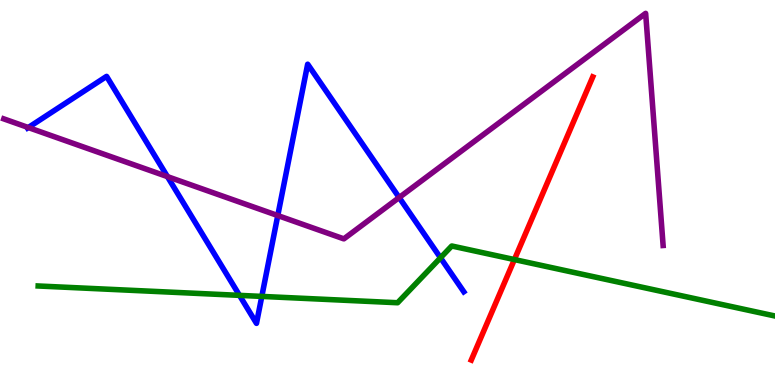[{'lines': ['blue', 'red'], 'intersections': []}, {'lines': ['green', 'red'], 'intersections': [{'x': 6.64, 'y': 3.26}]}, {'lines': ['purple', 'red'], 'intersections': []}, {'lines': ['blue', 'green'], 'intersections': [{'x': 3.09, 'y': 2.33}, {'x': 3.38, 'y': 2.3}, {'x': 5.68, 'y': 3.3}]}, {'lines': ['blue', 'purple'], 'intersections': [{'x': 0.365, 'y': 6.69}, {'x': 2.16, 'y': 5.41}, {'x': 3.58, 'y': 4.4}, {'x': 5.15, 'y': 4.87}]}, {'lines': ['green', 'purple'], 'intersections': []}]